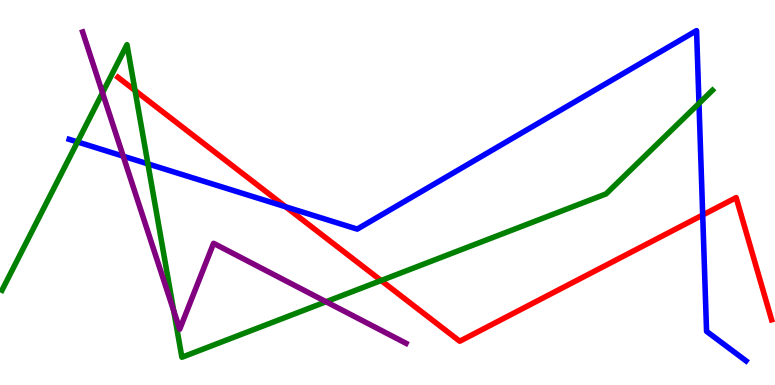[{'lines': ['blue', 'red'], 'intersections': [{'x': 3.69, 'y': 4.63}, {'x': 9.07, 'y': 4.42}]}, {'lines': ['green', 'red'], 'intersections': [{'x': 1.74, 'y': 7.65}, {'x': 4.92, 'y': 2.71}]}, {'lines': ['purple', 'red'], 'intersections': []}, {'lines': ['blue', 'green'], 'intersections': [{'x': 1.0, 'y': 6.31}, {'x': 1.91, 'y': 5.74}, {'x': 9.02, 'y': 7.31}]}, {'lines': ['blue', 'purple'], 'intersections': [{'x': 1.59, 'y': 5.94}]}, {'lines': ['green', 'purple'], 'intersections': [{'x': 1.32, 'y': 7.59}, {'x': 2.24, 'y': 1.93}, {'x': 4.21, 'y': 2.16}]}]